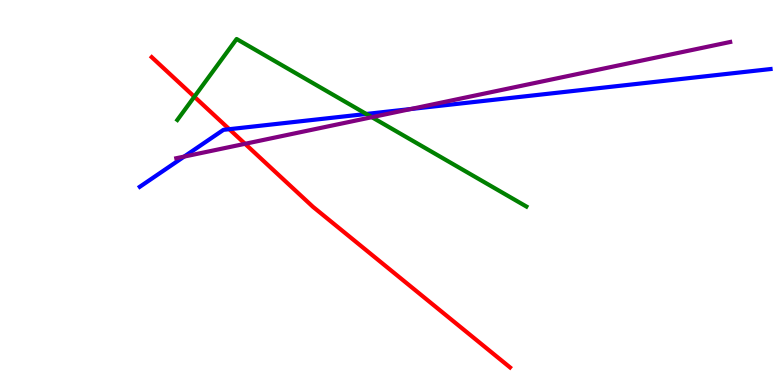[{'lines': ['blue', 'red'], 'intersections': [{'x': 2.96, 'y': 6.64}]}, {'lines': ['green', 'red'], 'intersections': [{'x': 2.51, 'y': 7.49}]}, {'lines': ['purple', 'red'], 'intersections': [{'x': 3.16, 'y': 6.26}]}, {'lines': ['blue', 'green'], 'intersections': [{'x': 4.73, 'y': 7.04}]}, {'lines': ['blue', 'purple'], 'intersections': [{'x': 2.38, 'y': 5.93}, {'x': 5.3, 'y': 7.17}]}, {'lines': ['green', 'purple'], 'intersections': [{'x': 4.8, 'y': 6.96}]}]